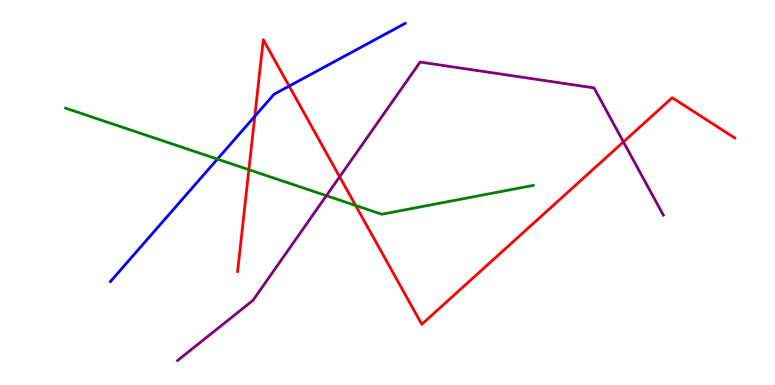[{'lines': ['blue', 'red'], 'intersections': [{'x': 3.29, 'y': 6.98}, {'x': 3.73, 'y': 7.76}]}, {'lines': ['green', 'red'], 'intersections': [{'x': 3.21, 'y': 5.59}, {'x': 4.59, 'y': 4.66}]}, {'lines': ['purple', 'red'], 'intersections': [{'x': 4.38, 'y': 5.41}, {'x': 8.04, 'y': 6.31}]}, {'lines': ['blue', 'green'], 'intersections': [{'x': 2.81, 'y': 5.87}]}, {'lines': ['blue', 'purple'], 'intersections': []}, {'lines': ['green', 'purple'], 'intersections': [{'x': 4.21, 'y': 4.92}]}]